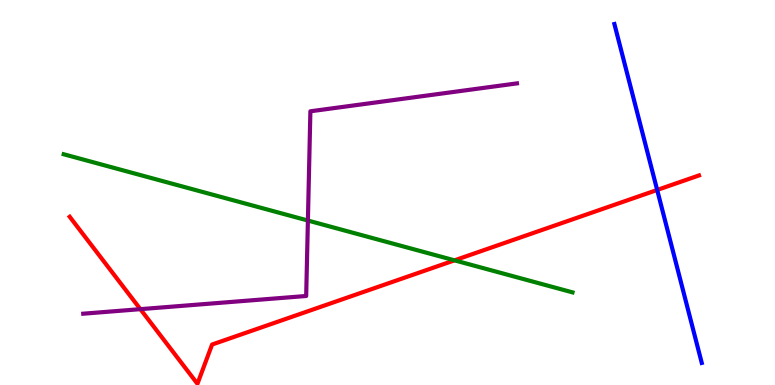[{'lines': ['blue', 'red'], 'intersections': [{'x': 8.48, 'y': 5.07}]}, {'lines': ['green', 'red'], 'intersections': [{'x': 5.86, 'y': 3.24}]}, {'lines': ['purple', 'red'], 'intersections': [{'x': 1.81, 'y': 1.97}]}, {'lines': ['blue', 'green'], 'intersections': []}, {'lines': ['blue', 'purple'], 'intersections': []}, {'lines': ['green', 'purple'], 'intersections': [{'x': 3.97, 'y': 4.27}]}]